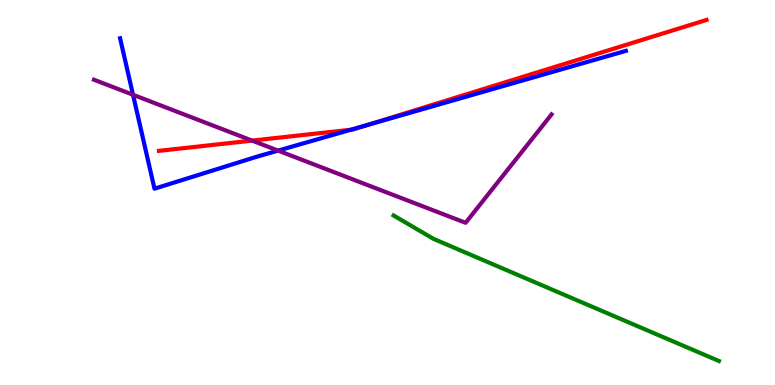[{'lines': ['blue', 'red'], 'intersections': [{'x': 4.53, 'y': 6.63}, {'x': 4.74, 'y': 6.75}]}, {'lines': ['green', 'red'], 'intersections': []}, {'lines': ['purple', 'red'], 'intersections': [{'x': 3.25, 'y': 6.35}]}, {'lines': ['blue', 'green'], 'intersections': []}, {'lines': ['blue', 'purple'], 'intersections': [{'x': 1.72, 'y': 7.54}, {'x': 3.59, 'y': 6.09}]}, {'lines': ['green', 'purple'], 'intersections': []}]